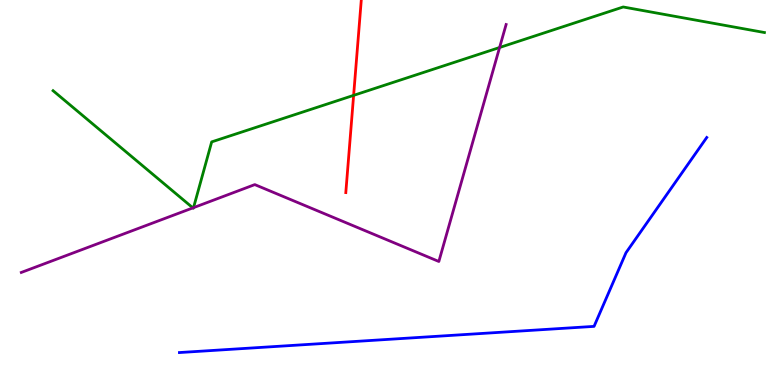[{'lines': ['blue', 'red'], 'intersections': []}, {'lines': ['green', 'red'], 'intersections': [{'x': 4.56, 'y': 7.52}]}, {'lines': ['purple', 'red'], 'intersections': []}, {'lines': ['blue', 'green'], 'intersections': []}, {'lines': ['blue', 'purple'], 'intersections': []}, {'lines': ['green', 'purple'], 'intersections': [{'x': 2.49, 'y': 4.6}, {'x': 2.5, 'y': 4.61}, {'x': 6.45, 'y': 8.77}]}]